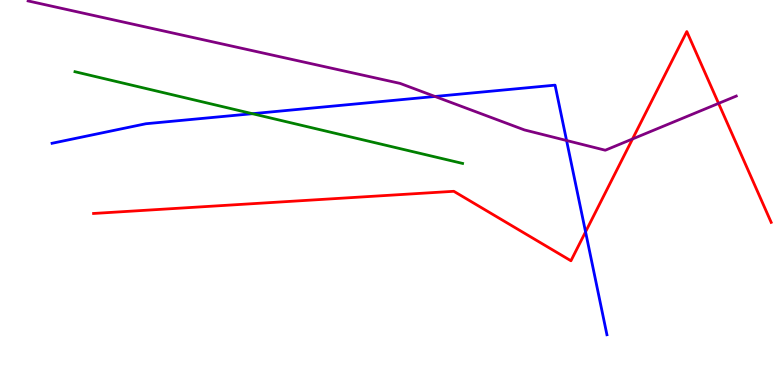[{'lines': ['blue', 'red'], 'intersections': [{'x': 7.56, 'y': 3.98}]}, {'lines': ['green', 'red'], 'intersections': []}, {'lines': ['purple', 'red'], 'intersections': [{'x': 8.16, 'y': 6.39}, {'x': 9.27, 'y': 7.31}]}, {'lines': ['blue', 'green'], 'intersections': [{'x': 3.26, 'y': 7.05}]}, {'lines': ['blue', 'purple'], 'intersections': [{'x': 5.61, 'y': 7.49}, {'x': 7.31, 'y': 6.35}]}, {'lines': ['green', 'purple'], 'intersections': []}]